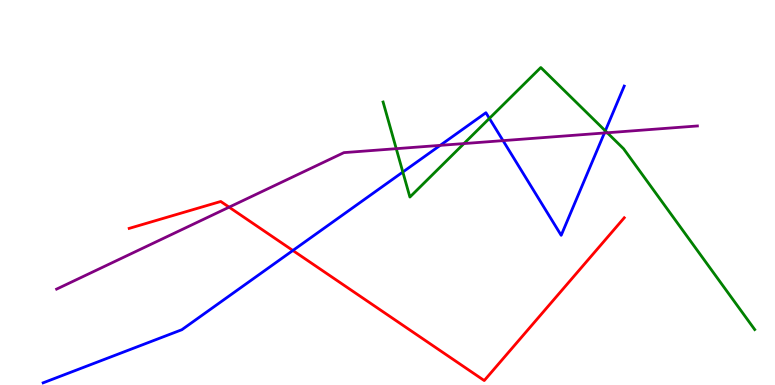[{'lines': ['blue', 'red'], 'intersections': [{'x': 3.78, 'y': 3.49}]}, {'lines': ['green', 'red'], 'intersections': []}, {'lines': ['purple', 'red'], 'intersections': [{'x': 2.96, 'y': 4.62}]}, {'lines': ['blue', 'green'], 'intersections': [{'x': 5.2, 'y': 5.53}, {'x': 6.31, 'y': 6.92}, {'x': 7.81, 'y': 6.6}]}, {'lines': ['blue', 'purple'], 'intersections': [{'x': 5.68, 'y': 6.22}, {'x': 6.49, 'y': 6.35}, {'x': 7.8, 'y': 6.55}]}, {'lines': ['green', 'purple'], 'intersections': [{'x': 5.11, 'y': 6.14}, {'x': 5.99, 'y': 6.27}, {'x': 7.84, 'y': 6.55}]}]